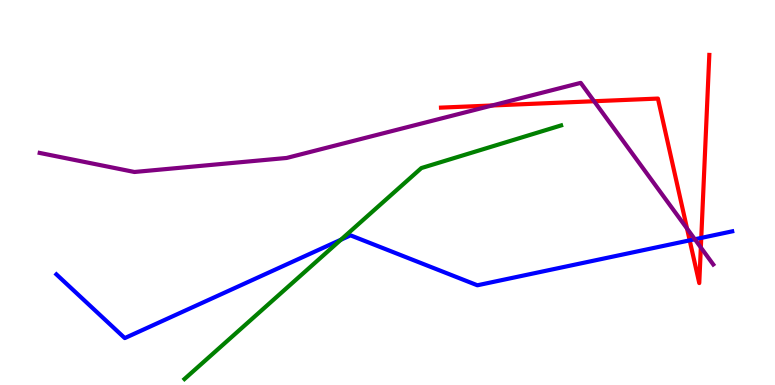[{'lines': ['blue', 'red'], 'intersections': [{'x': 8.9, 'y': 3.76}, {'x': 9.05, 'y': 3.82}]}, {'lines': ['green', 'red'], 'intersections': []}, {'lines': ['purple', 'red'], 'intersections': [{'x': 6.35, 'y': 7.26}, {'x': 7.67, 'y': 7.37}, {'x': 8.87, 'y': 4.06}, {'x': 9.04, 'y': 3.57}]}, {'lines': ['blue', 'green'], 'intersections': [{'x': 4.4, 'y': 3.77}]}, {'lines': ['blue', 'purple'], 'intersections': [{'x': 8.97, 'y': 3.79}]}, {'lines': ['green', 'purple'], 'intersections': []}]